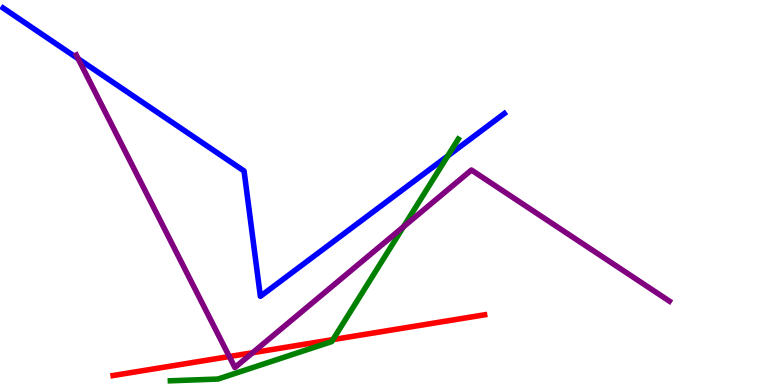[{'lines': ['blue', 'red'], 'intersections': []}, {'lines': ['green', 'red'], 'intersections': [{'x': 4.3, 'y': 1.18}]}, {'lines': ['purple', 'red'], 'intersections': [{'x': 2.96, 'y': 0.739}, {'x': 3.26, 'y': 0.838}]}, {'lines': ['blue', 'green'], 'intersections': [{'x': 5.78, 'y': 5.95}]}, {'lines': ['blue', 'purple'], 'intersections': [{'x': 1.01, 'y': 8.47}]}, {'lines': ['green', 'purple'], 'intersections': [{'x': 5.21, 'y': 4.11}]}]